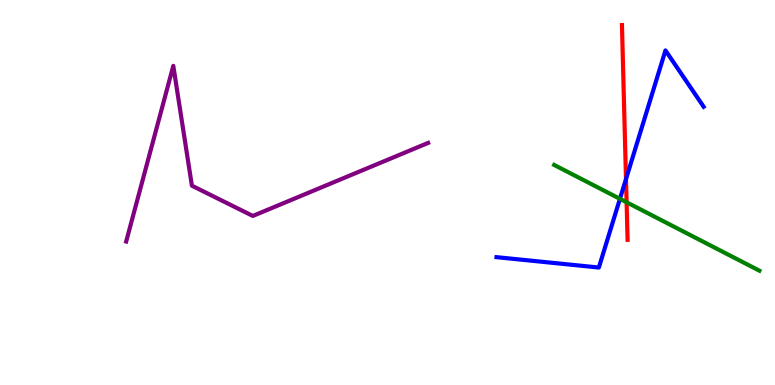[{'lines': ['blue', 'red'], 'intersections': [{'x': 8.08, 'y': 5.35}]}, {'lines': ['green', 'red'], 'intersections': [{'x': 8.09, 'y': 4.75}]}, {'lines': ['purple', 'red'], 'intersections': []}, {'lines': ['blue', 'green'], 'intersections': [{'x': 8.0, 'y': 4.84}]}, {'lines': ['blue', 'purple'], 'intersections': []}, {'lines': ['green', 'purple'], 'intersections': []}]